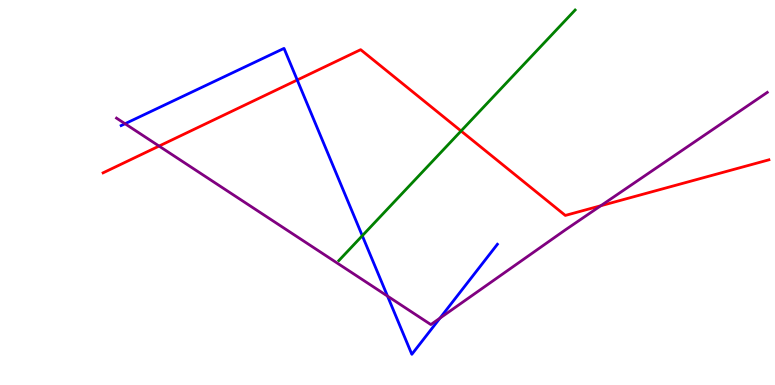[{'lines': ['blue', 'red'], 'intersections': [{'x': 3.84, 'y': 7.92}]}, {'lines': ['green', 'red'], 'intersections': [{'x': 5.95, 'y': 6.6}]}, {'lines': ['purple', 'red'], 'intersections': [{'x': 2.05, 'y': 6.21}, {'x': 7.75, 'y': 4.66}]}, {'lines': ['blue', 'green'], 'intersections': [{'x': 4.67, 'y': 3.88}]}, {'lines': ['blue', 'purple'], 'intersections': [{'x': 1.61, 'y': 6.79}, {'x': 5.0, 'y': 2.31}, {'x': 5.68, 'y': 1.74}]}, {'lines': ['green', 'purple'], 'intersections': []}]